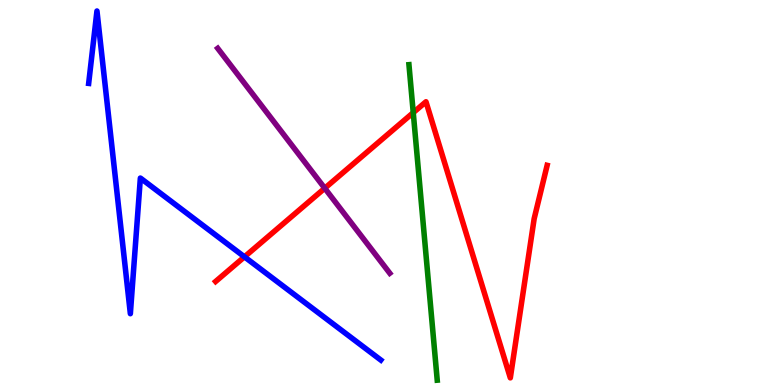[{'lines': ['blue', 'red'], 'intersections': [{'x': 3.15, 'y': 3.33}]}, {'lines': ['green', 'red'], 'intersections': [{'x': 5.33, 'y': 7.07}]}, {'lines': ['purple', 'red'], 'intersections': [{'x': 4.19, 'y': 5.11}]}, {'lines': ['blue', 'green'], 'intersections': []}, {'lines': ['blue', 'purple'], 'intersections': []}, {'lines': ['green', 'purple'], 'intersections': []}]